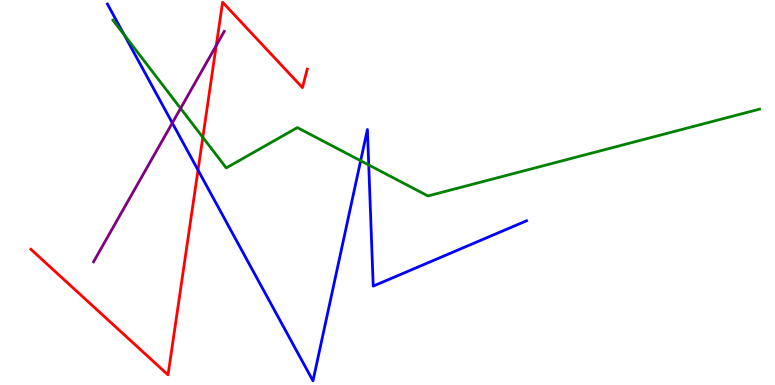[{'lines': ['blue', 'red'], 'intersections': [{'x': 2.56, 'y': 5.58}]}, {'lines': ['green', 'red'], 'intersections': [{'x': 2.62, 'y': 6.43}]}, {'lines': ['purple', 'red'], 'intersections': [{'x': 2.79, 'y': 8.82}]}, {'lines': ['blue', 'green'], 'intersections': [{'x': 1.6, 'y': 9.09}, {'x': 4.65, 'y': 5.83}, {'x': 4.76, 'y': 5.72}]}, {'lines': ['blue', 'purple'], 'intersections': [{'x': 2.22, 'y': 6.81}]}, {'lines': ['green', 'purple'], 'intersections': [{'x': 2.33, 'y': 7.19}]}]